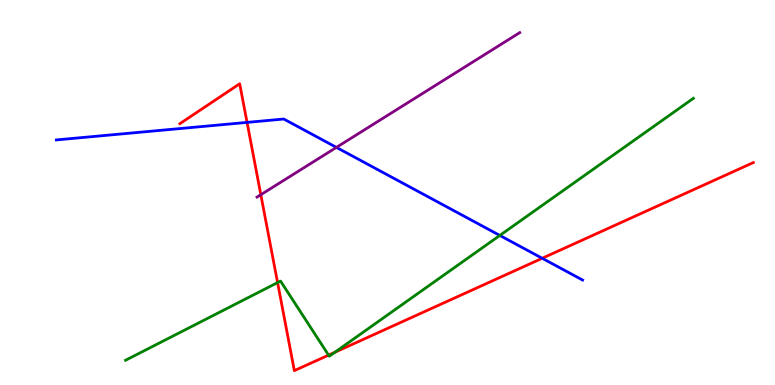[{'lines': ['blue', 'red'], 'intersections': [{'x': 3.19, 'y': 6.82}, {'x': 7.0, 'y': 3.29}]}, {'lines': ['green', 'red'], 'intersections': [{'x': 3.58, 'y': 2.66}, {'x': 4.24, 'y': 0.776}, {'x': 4.32, 'y': 0.851}]}, {'lines': ['purple', 'red'], 'intersections': [{'x': 3.37, 'y': 4.94}]}, {'lines': ['blue', 'green'], 'intersections': [{'x': 6.45, 'y': 3.88}]}, {'lines': ['blue', 'purple'], 'intersections': [{'x': 4.34, 'y': 6.17}]}, {'lines': ['green', 'purple'], 'intersections': []}]